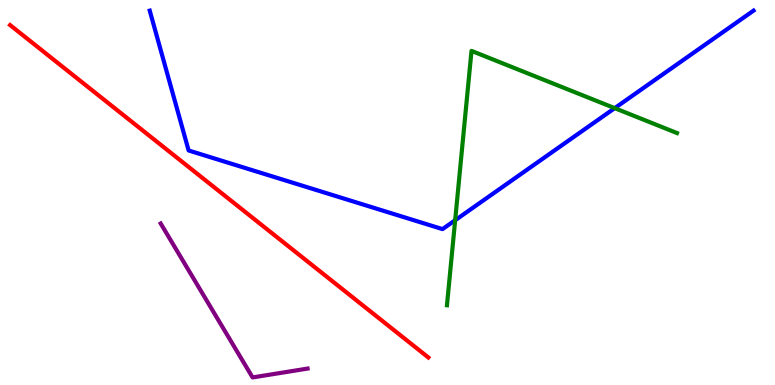[{'lines': ['blue', 'red'], 'intersections': []}, {'lines': ['green', 'red'], 'intersections': []}, {'lines': ['purple', 'red'], 'intersections': []}, {'lines': ['blue', 'green'], 'intersections': [{'x': 5.87, 'y': 4.28}, {'x': 7.93, 'y': 7.19}]}, {'lines': ['blue', 'purple'], 'intersections': []}, {'lines': ['green', 'purple'], 'intersections': []}]